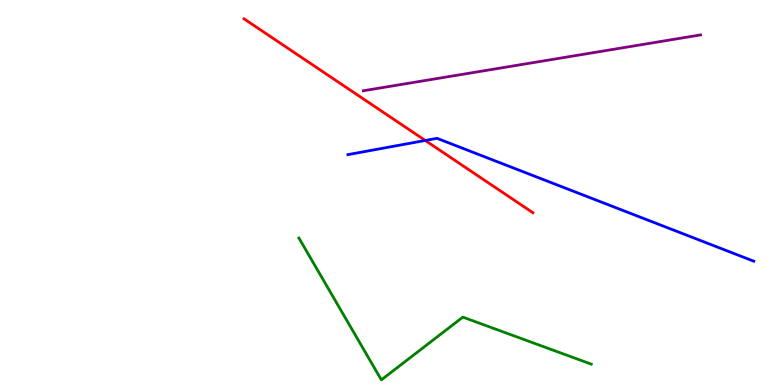[{'lines': ['blue', 'red'], 'intersections': [{'x': 5.49, 'y': 6.35}]}, {'lines': ['green', 'red'], 'intersections': []}, {'lines': ['purple', 'red'], 'intersections': []}, {'lines': ['blue', 'green'], 'intersections': []}, {'lines': ['blue', 'purple'], 'intersections': []}, {'lines': ['green', 'purple'], 'intersections': []}]